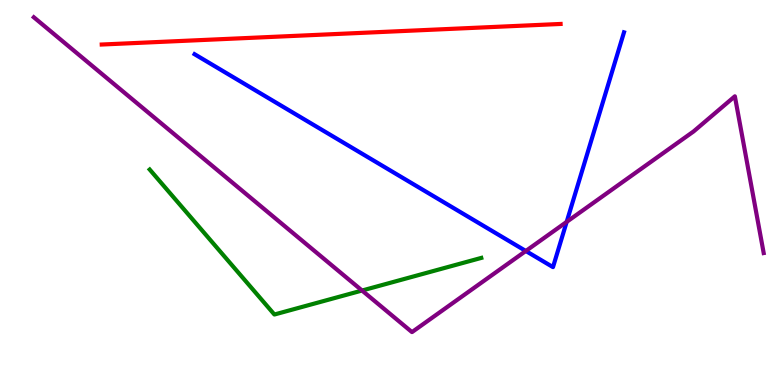[{'lines': ['blue', 'red'], 'intersections': []}, {'lines': ['green', 'red'], 'intersections': []}, {'lines': ['purple', 'red'], 'intersections': []}, {'lines': ['blue', 'green'], 'intersections': []}, {'lines': ['blue', 'purple'], 'intersections': [{'x': 6.78, 'y': 3.48}, {'x': 7.31, 'y': 4.24}]}, {'lines': ['green', 'purple'], 'intersections': [{'x': 4.67, 'y': 2.45}]}]